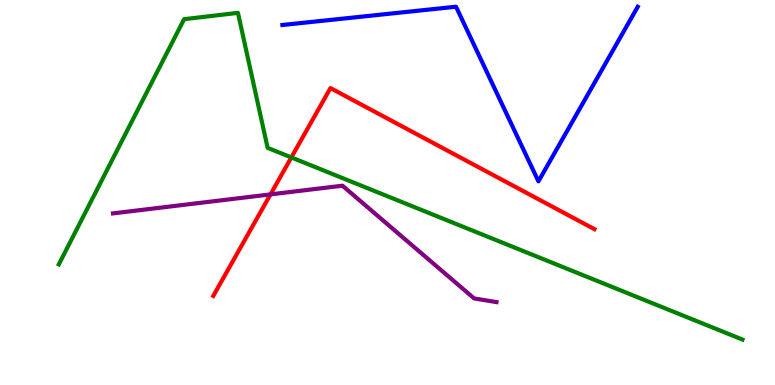[{'lines': ['blue', 'red'], 'intersections': []}, {'lines': ['green', 'red'], 'intersections': [{'x': 3.76, 'y': 5.91}]}, {'lines': ['purple', 'red'], 'intersections': [{'x': 3.49, 'y': 4.95}]}, {'lines': ['blue', 'green'], 'intersections': []}, {'lines': ['blue', 'purple'], 'intersections': []}, {'lines': ['green', 'purple'], 'intersections': []}]